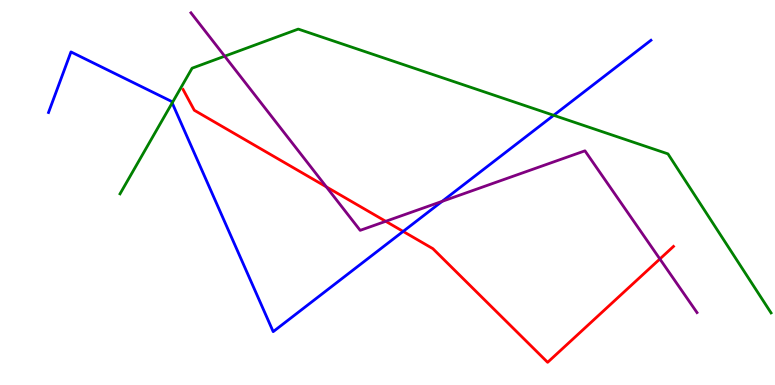[{'lines': ['blue', 'red'], 'intersections': [{'x': 5.2, 'y': 3.99}]}, {'lines': ['green', 'red'], 'intersections': []}, {'lines': ['purple', 'red'], 'intersections': [{'x': 4.21, 'y': 5.15}, {'x': 4.98, 'y': 4.25}, {'x': 8.51, 'y': 3.27}]}, {'lines': ['blue', 'green'], 'intersections': [{'x': 2.22, 'y': 7.33}, {'x': 7.14, 'y': 7.01}]}, {'lines': ['blue', 'purple'], 'intersections': [{'x': 5.7, 'y': 4.77}]}, {'lines': ['green', 'purple'], 'intersections': [{'x': 2.9, 'y': 8.54}]}]